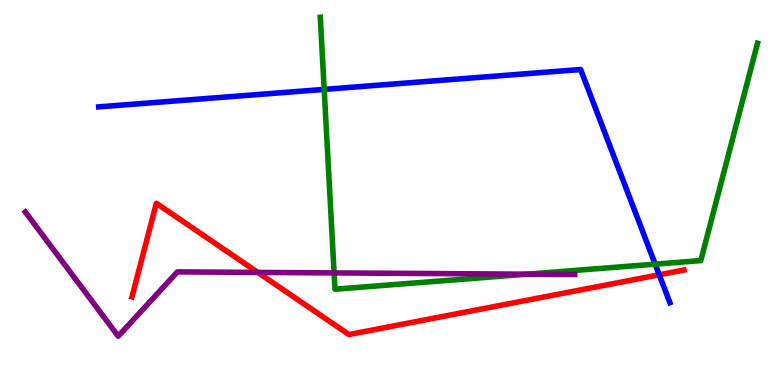[{'lines': ['blue', 'red'], 'intersections': [{'x': 8.51, 'y': 2.86}]}, {'lines': ['green', 'red'], 'intersections': []}, {'lines': ['purple', 'red'], 'intersections': [{'x': 3.33, 'y': 2.92}]}, {'lines': ['blue', 'green'], 'intersections': [{'x': 4.18, 'y': 7.68}, {'x': 8.45, 'y': 3.14}]}, {'lines': ['blue', 'purple'], 'intersections': []}, {'lines': ['green', 'purple'], 'intersections': [{'x': 4.31, 'y': 2.91}, {'x': 6.8, 'y': 2.88}]}]